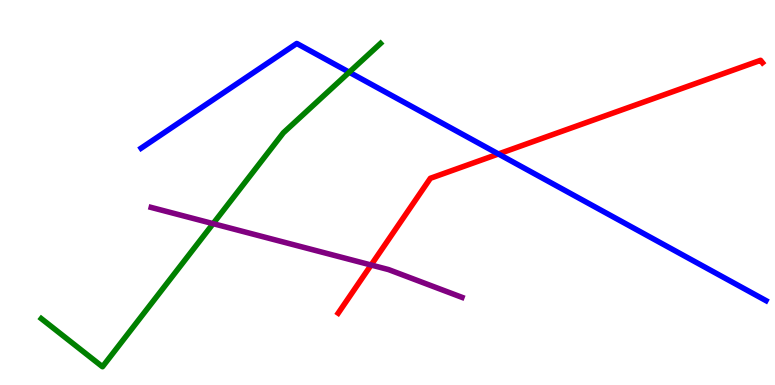[{'lines': ['blue', 'red'], 'intersections': [{'x': 6.43, 'y': 6.0}]}, {'lines': ['green', 'red'], 'intersections': []}, {'lines': ['purple', 'red'], 'intersections': [{'x': 4.79, 'y': 3.12}]}, {'lines': ['blue', 'green'], 'intersections': [{'x': 4.51, 'y': 8.12}]}, {'lines': ['blue', 'purple'], 'intersections': []}, {'lines': ['green', 'purple'], 'intersections': [{'x': 2.75, 'y': 4.19}]}]